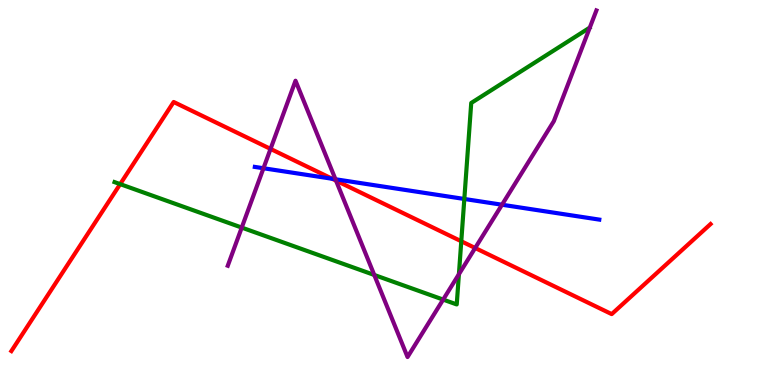[{'lines': ['blue', 'red'], 'intersections': [{'x': 4.29, 'y': 5.36}]}, {'lines': ['green', 'red'], 'intersections': [{'x': 1.55, 'y': 5.22}, {'x': 5.95, 'y': 3.73}]}, {'lines': ['purple', 'red'], 'intersections': [{'x': 3.49, 'y': 6.13}, {'x': 4.34, 'y': 5.31}, {'x': 6.13, 'y': 3.56}]}, {'lines': ['blue', 'green'], 'intersections': [{'x': 5.99, 'y': 4.83}]}, {'lines': ['blue', 'purple'], 'intersections': [{'x': 3.4, 'y': 5.63}, {'x': 4.33, 'y': 5.34}, {'x': 6.48, 'y': 4.68}]}, {'lines': ['green', 'purple'], 'intersections': [{'x': 3.12, 'y': 4.09}, {'x': 4.83, 'y': 2.86}, {'x': 5.72, 'y': 2.22}, {'x': 5.92, 'y': 2.88}]}]